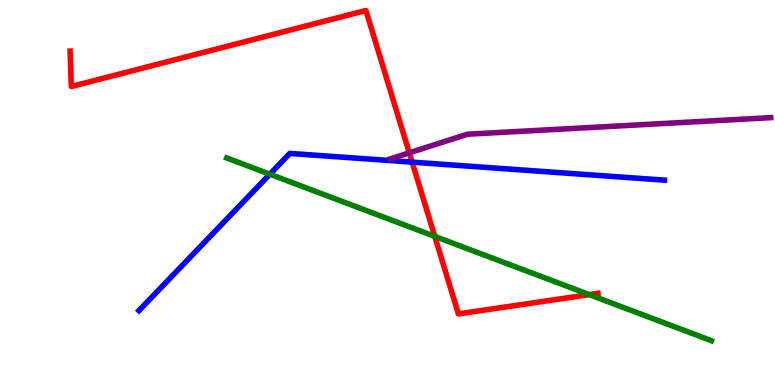[{'lines': ['blue', 'red'], 'intersections': [{'x': 5.32, 'y': 5.79}]}, {'lines': ['green', 'red'], 'intersections': [{'x': 5.61, 'y': 3.86}, {'x': 7.6, 'y': 2.35}]}, {'lines': ['purple', 'red'], 'intersections': [{'x': 5.28, 'y': 6.03}]}, {'lines': ['blue', 'green'], 'intersections': [{'x': 3.48, 'y': 5.48}]}, {'lines': ['blue', 'purple'], 'intersections': []}, {'lines': ['green', 'purple'], 'intersections': []}]